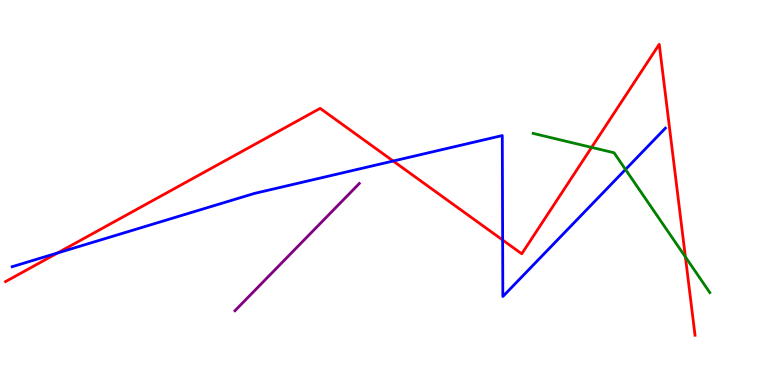[{'lines': ['blue', 'red'], 'intersections': [{'x': 0.742, 'y': 3.43}, {'x': 5.07, 'y': 5.82}, {'x': 6.49, 'y': 3.77}]}, {'lines': ['green', 'red'], 'intersections': [{'x': 7.63, 'y': 6.17}, {'x': 8.84, 'y': 3.33}]}, {'lines': ['purple', 'red'], 'intersections': []}, {'lines': ['blue', 'green'], 'intersections': [{'x': 8.07, 'y': 5.6}]}, {'lines': ['blue', 'purple'], 'intersections': []}, {'lines': ['green', 'purple'], 'intersections': []}]